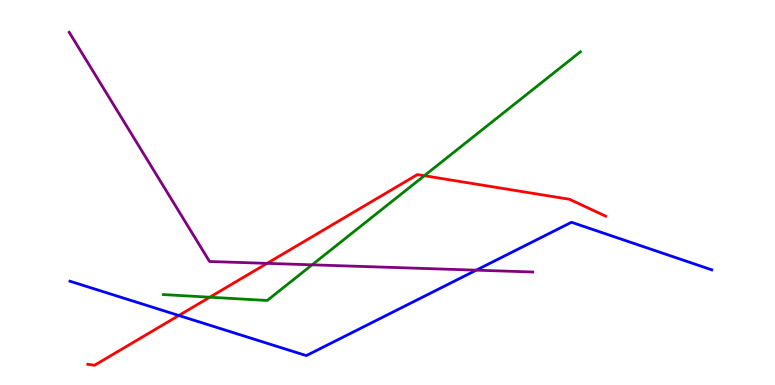[{'lines': ['blue', 'red'], 'intersections': [{'x': 2.31, 'y': 1.81}]}, {'lines': ['green', 'red'], 'intersections': [{'x': 2.71, 'y': 2.28}, {'x': 5.48, 'y': 5.44}]}, {'lines': ['purple', 'red'], 'intersections': [{'x': 3.45, 'y': 3.16}]}, {'lines': ['blue', 'green'], 'intersections': []}, {'lines': ['blue', 'purple'], 'intersections': [{'x': 6.15, 'y': 2.98}]}, {'lines': ['green', 'purple'], 'intersections': [{'x': 4.03, 'y': 3.12}]}]